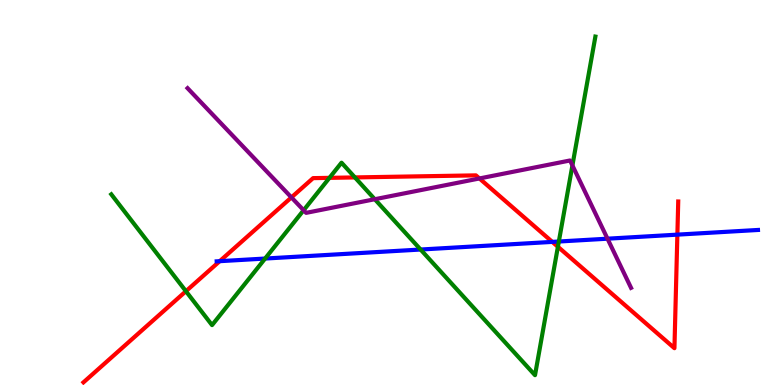[{'lines': ['blue', 'red'], 'intersections': [{'x': 2.84, 'y': 3.22}, {'x': 7.13, 'y': 3.72}, {'x': 8.74, 'y': 3.91}]}, {'lines': ['green', 'red'], 'intersections': [{'x': 2.4, 'y': 2.44}, {'x': 4.25, 'y': 5.38}, {'x': 4.58, 'y': 5.39}, {'x': 7.2, 'y': 3.59}]}, {'lines': ['purple', 'red'], 'intersections': [{'x': 3.76, 'y': 4.87}, {'x': 6.19, 'y': 5.36}]}, {'lines': ['blue', 'green'], 'intersections': [{'x': 3.42, 'y': 3.28}, {'x': 5.43, 'y': 3.52}, {'x': 7.21, 'y': 3.73}]}, {'lines': ['blue', 'purple'], 'intersections': [{'x': 7.84, 'y': 3.8}]}, {'lines': ['green', 'purple'], 'intersections': [{'x': 3.92, 'y': 4.54}, {'x': 4.84, 'y': 4.83}, {'x': 7.39, 'y': 5.7}]}]